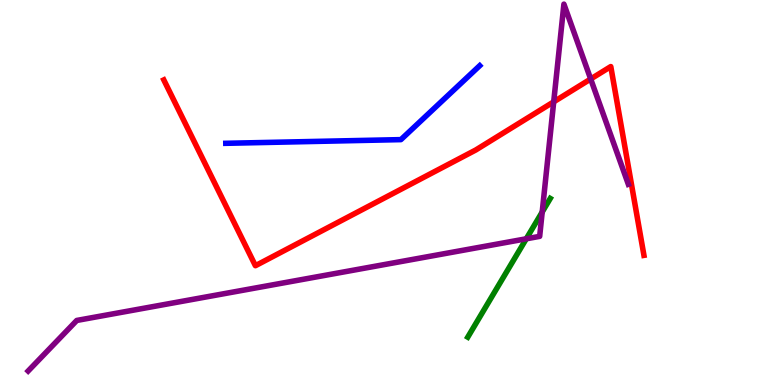[{'lines': ['blue', 'red'], 'intersections': []}, {'lines': ['green', 'red'], 'intersections': []}, {'lines': ['purple', 'red'], 'intersections': [{'x': 7.14, 'y': 7.35}, {'x': 7.62, 'y': 7.95}]}, {'lines': ['blue', 'green'], 'intersections': []}, {'lines': ['blue', 'purple'], 'intersections': []}, {'lines': ['green', 'purple'], 'intersections': [{'x': 6.79, 'y': 3.8}, {'x': 7.0, 'y': 4.49}]}]